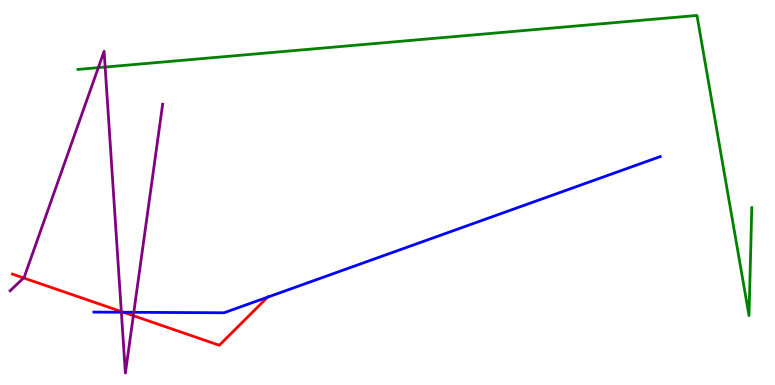[{'lines': ['blue', 'red'], 'intersections': [{'x': 1.59, 'y': 1.89}, {'x': 3.45, 'y': 2.28}]}, {'lines': ['green', 'red'], 'intersections': []}, {'lines': ['purple', 'red'], 'intersections': [{'x': 0.304, 'y': 2.78}, {'x': 1.57, 'y': 1.91}, {'x': 1.72, 'y': 1.8}]}, {'lines': ['blue', 'green'], 'intersections': []}, {'lines': ['blue', 'purple'], 'intersections': [{'x': 1.57, 'y': 1.89}, {'x': 1.73, 'y': 1.89}]}, {'lines': ['green', 'purple'], 'intersections': [{'x': 1.27, 'y': 8.24}, {'x': 1.36, 'y': 8.26}]}]